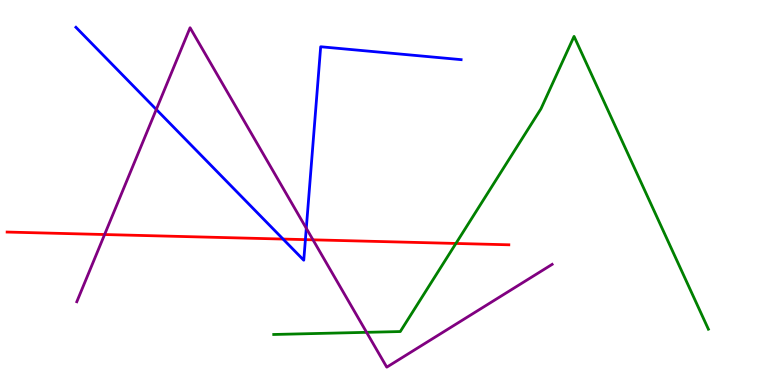[{'lines': ['blue', 'red'], 'intersections': [{'x': 3.65, 'y': 3.79}, {'x': 3.94, 'y': 3.78}]}, {'lines': ['green', 'red'], 'intersections': [{'x': 5.88, 'y': 3.68}]}, {'lines': ['purple', 'red'], 'intersections': [{'x': 1.35, 'y': 3.91}, {'x': 4.04, 'y': 3.77}]}, {'lines': ['blue', 'green'], 'intersections': []}, {'lines': ['blue', 'purple'], 'intersections': [{'x': 2.02, 'y': 7.16}, {'x': 3.95, 'y': 4.07}]}, {'lines': ['green', 'purple'], 'intersections': [{'x': 4.73, 'y': 1.37}]}]